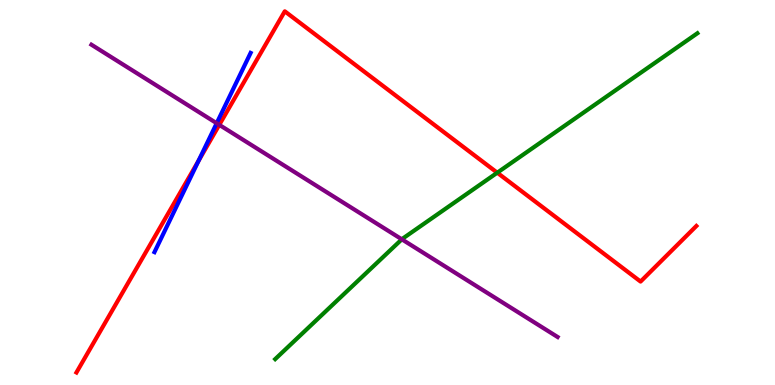[{'lines': ['blue', 'red'], 'intersections': [{'x': 2.56, 'y': 5.82}]}, {'lines': ['green', 'red'], 'intersections': [{'x': 6.42, 'y': 5.51}]}, {'lines': ['purple', 'red'], 'intersections': [{'x': 2.83, 'y': 6.76}]}, {'lines': ['blue', 'green'], 'intersections': []}, {'lines': ['blue', 'purple'], 'intersections': [{'x': 2.8, 'y': 6.8}]}, {'lines': ['green', 'purple'], 'intersections': [{'x': 5.18, 'y': 3.78}]}]